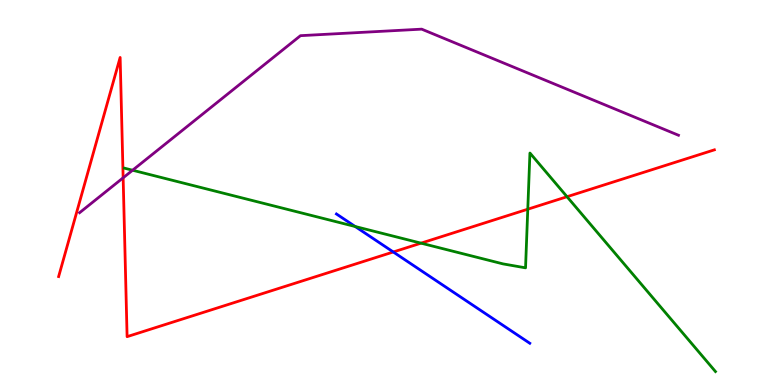[{'lines': ['blue', 'red'], 'intersections': [{'x': 5.07, 'y': 3.45}]}, {'lines': ['green', 'red'], 'intersections': [{'x': 5.43, 'y': 3.68}, {'x': 6.81, 'y': 4.57}, {'x': 7.32, 'y': 4.89}]}, {'lines': ['purple', 'red'], 'intersections': [{'x': 1.59, 'y': 5.38}]}, {'lines': ['blue', 'green'], 'intersections': [{'x': 4.58, 'y': 4.12}]}, {'lines': ['blue', 'purple'], 'intersections': []}, {'lines': ['green', 'purple'], 'intersections': [{'x': 1.71, 'y': 5.58}]}]